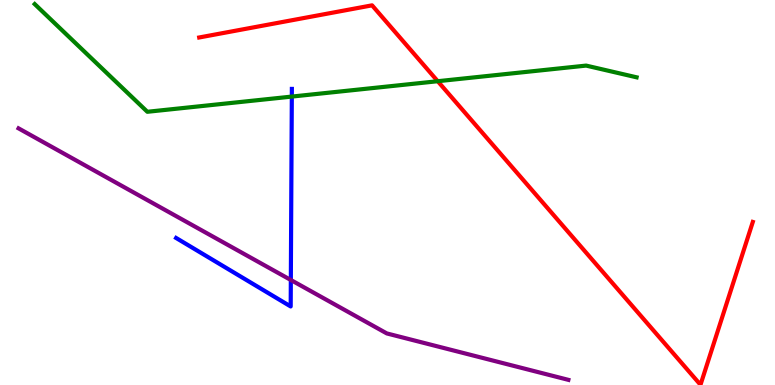[{'lines': ['blue', 'red'], 'intersections': []}, {'lines': ['green', 'red'], 'intersections': [{'x': 5.65, 'y': 7.89}]}, {'lines': ['purple', 'red'], 'intersections': []}, {'lines': ['blue', 'green'], 'intersections': [{'x': 3.77, 'y': 7.49}]}, {'lines': ['blue', 'purple'], 'intersections': [{'x': 3.75, 'y': 2.73}]}, {'lines': ['green', 'purple'], 'intersections': []}]